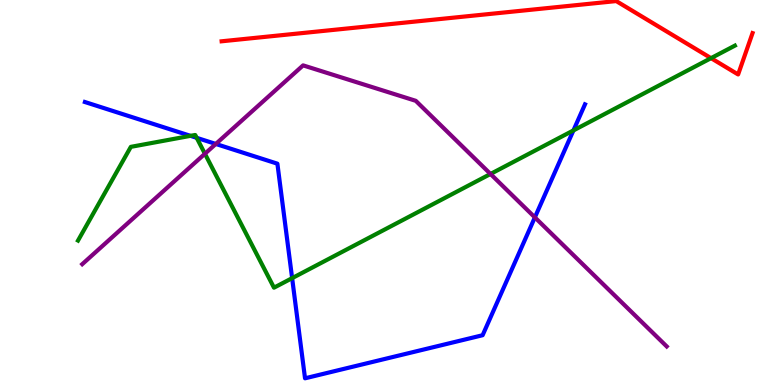[{'lines': ['blue', 'red'], 'intersections': []}, {'lines': ['green', 'red'], 'intersections': [{'x': 9.17, 'y': 8.49}]}, {'lines': ['purple', 'red'], 'intersections': []}, {'lines': ['blue', 'green'], 'intersections': [{'x': 2.46, 'y': 6.47}, {'x': 2.54, 'y': 6.42}, {'x': 3.77, 'y': 2.78}, {'x': 7.4, 'y': 6.61}]}, {'lines': ['blue', 'purple'], 'intersections': [{'x': 2.78, 'y': 6.26}, {'x': 6.9, 'y': 4.35}]}, {'lines': ['green', 'purple'], 'intersections': [{'x': 2.64, 'y': 6.01}, {'x': 6.33, 'y': 5.48}]}]